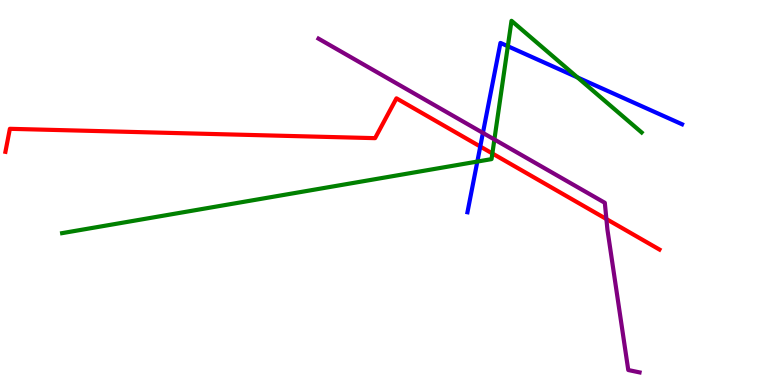[{'lines': ['blue', 'red'], 'intersections': [{'x': 6.2, 'y': 6.19}]}, {'lines': ['green', 'red'], 'intersections': [{'x': 6.35, 'y': 6.01}]}, {'lines': ['purple', 'red'], 'intersections': [{'x': 7.82, 'y': 4.31}]}, {'lines': ['blue', 'green'], 'intersections': [{'x': 6.16, 'y': 5.8}, {'x': 6.55, 'y': 8.8}, {'x': 7.45, 'y': 7.99}]}, {'lines': ['blue', 'purple'], 'intersections': [{'x': 6.23, 'y': 6.55}]}, {'lines': ['green', 'purple'], 'intersections': [{'x': 6.38, 'y': 6.38}]}]